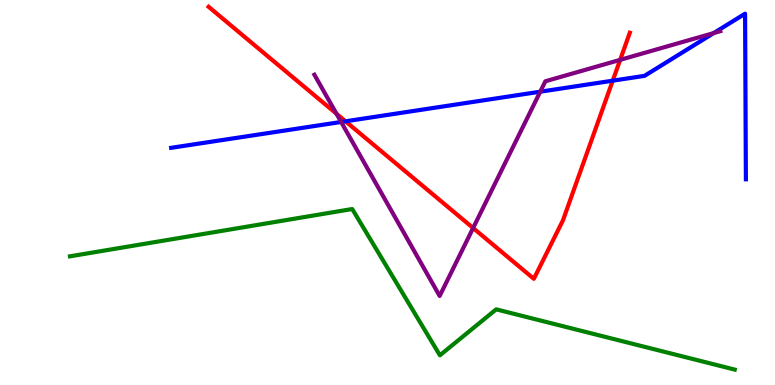[{'lines': ['blue', 'red'], 'intersections': [{'x': 4.46, 'y': 6.85}, {'x': 7.91, 'y': 7.9}]}, {'lines': ['green', 'red'], 'intersections': []}, {'lines': ['purple', 'red'], 'intersections': [{'x': 4.34, 'y': 7.05}, {'x': 6.1, 'y': 4.08}, {'x': 8.0, 'y': 8.45}]}, {'lines': ['blue', 'green'], 'intersections': []}, {'lines': ['blue', 'purple'], 'intersections': [{'x': 4.4, 'y': 6.83}, {'x': 6.97, 'y': 7.62}, {'x': 9.21, 'y': 9.14}]}, {'lines': ['green', 'purple'], 'intersections': []}]